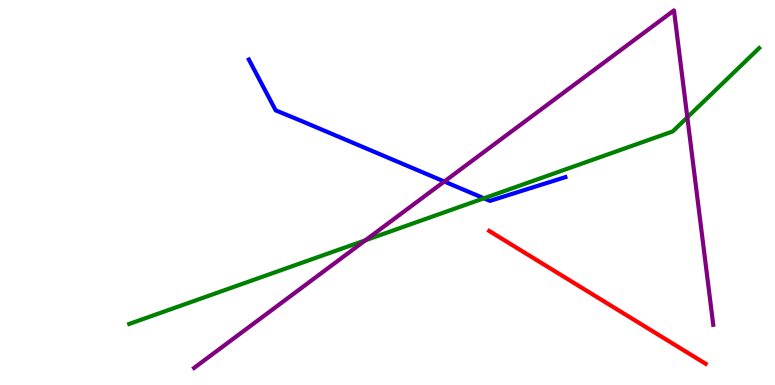[{'lines': ['blue', 'red'], 'intersections': []}, {'lines': ['green', 'red'], 'intersections': []}, {'lines': ['purple', 'red'], 'intersections': []}, {'lines': ['blue', 'green'], 'intersections': [{'x': 6.24, 'y': 4.85}]}, {'lines': ['blue', 'purple'], 'intersections': [{'x': 5.73, 'y': 5.29}]}, {'lines': ['green', 'purple'], 'intersections': [{'x': 4.72, 'y': 3.76}, {'x': 8.87, 'y': 6.95}]}]